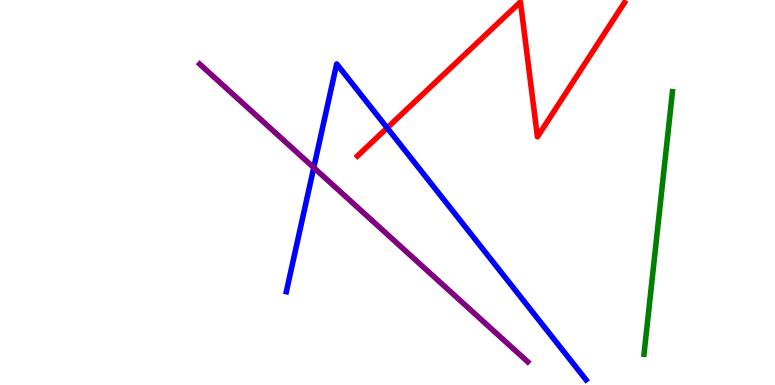[{'lines': ['blue', 'red'], 'intersections': [{'x': 5.0, 'y': 6.68}]}, {'lines': ['green', 'red'], 'intersections': []}, {'lines': ['purple', 'red'], 'intersections': []}, {'lines': ['blue', 'green'], 'intersections': []}, {'lines': ['blue', 'purple'], 'intersections': [{'x': 4.05, 'y': 5.65}]}, {'lines': ['green', 'purple'], 'intersections': []}]